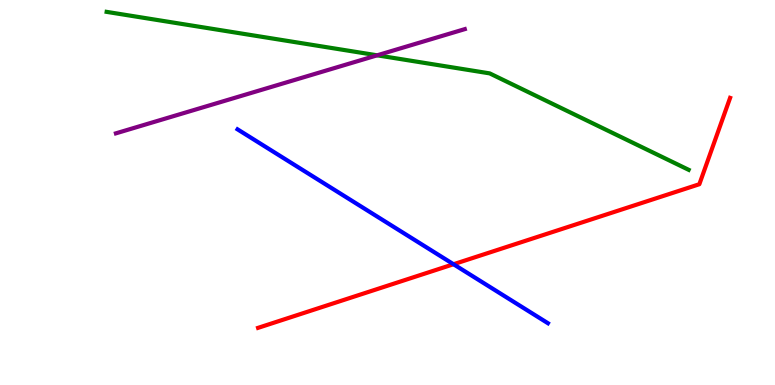[{'lines': ['blue', 'red'], 'intersections': [{'x': 5.85, 'y': 3.14}]}, {'lines': ['green', 'red'], 'intersections': []}, {'lines': ['purple', 'red'], 'intersections': []}, {'lines': ['blue', 'green'], 'intersections': []}, {'lines': ['blue', 'purple'], 'intersections': []}, {'lines': ['green', 'purple'], 'intersections': [{'x': 4.87, 'y': 8.56}]}]